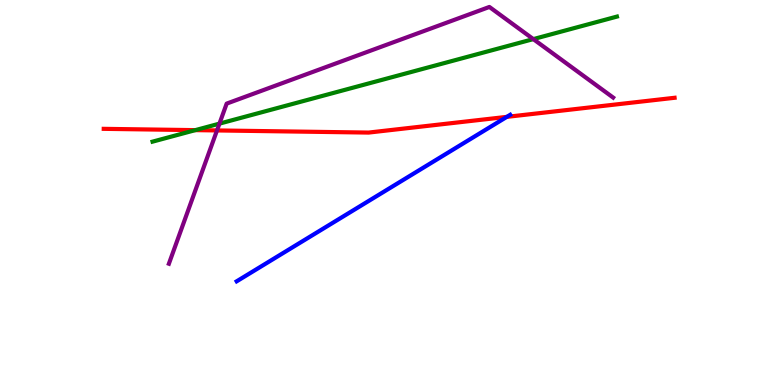[{'lines': ['blue', 'red'], 'intersections': [{'x': 6.54, 'y': 6.96}]}, {'lines': ['green', 'red'], 'intersections': [{'x': 2.52, 'y': 6.62}]}, {'lines': ['purple', 'red'], 'intersections': [{'x': 2.8, 'y': 6.61}]}, {'lines': ['blue', 'green'], 'intersections': []}, {'lines': ['blue', 'purple'], 'intersections': []}, {'lines': ['green', 'purple'], 'intersections': [{'x': 2.83, 'y': 6.79}, {'x': 6.88, 'y': 8.98}]}]